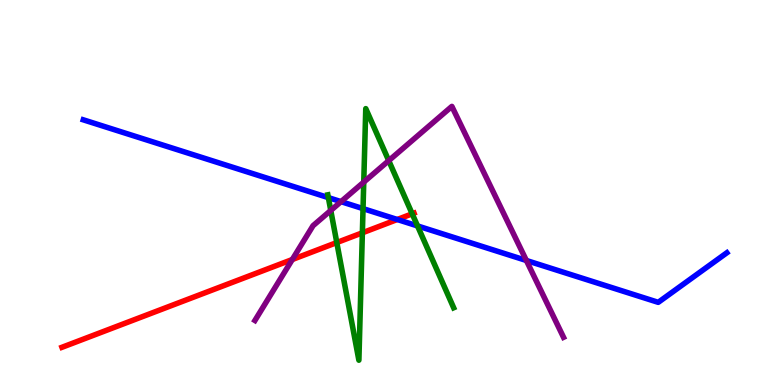[{'lines': ['blue', 'red'], 'intersections': [{'x': 5.13, 'y': 4.3}]}, {'lines': ['green', 'red'], 'intersections': [{'x': 4.35, 'y': 3.7}, {'x': 4.68, 'y': 3.95}, {'x': 5.32, 'y': 4.45}]}, {'lines': ['purple', 'red'], 'intersections': [{'x': 3.77, 'y': 3.26}]}, {'lines': ['blue', 'green'], 'intersections': [{'x': 4.24, 'y': 4.87}, {'x': 4.68, 'y': 4.58}, {'x': 5.39, 'y': 4.13}]}, {'lines': ['blue', 'purple'], 'intersections': [{'x': 4.4, 'y': 4.76}, {'x': 6.79, 'y': 3.23}]}, {'lines': ['green', 'purple'], 'intersections': [{'x': 4.27, 'y': 4.53}, {'x': 4.69, 'y': 5.27}, {'x': 5.02, 'y': 5.83}]}]